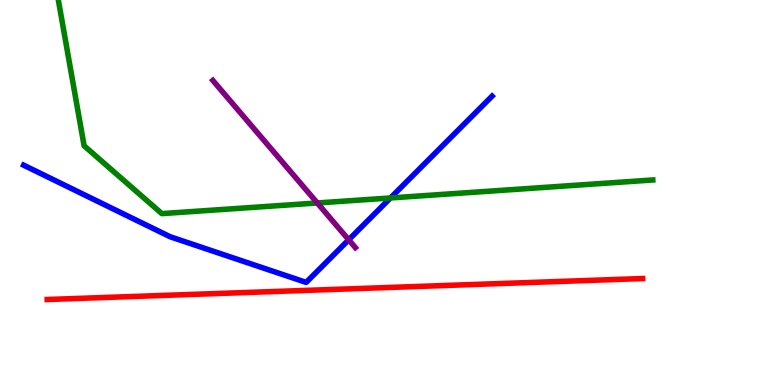[{'lines': ['blue', 'red'], 'intersections': []}, {'lines': ['green', 'red'], 'intersections': []}, {'lines': ['purple', 'red'], 'intersections': []}, {'lines': ['blue', 'green'], 'intersections': [{'x': 5.04, 'y': 4.86}]}, {'lines': ['blue', 'purple'], 'intersections': [{'x': 4.5, 'y': 3.77}]}, {'lines': ['green', 'purple'], 'intersections': [{'x': 4.09, 'y': 4.73}]}]